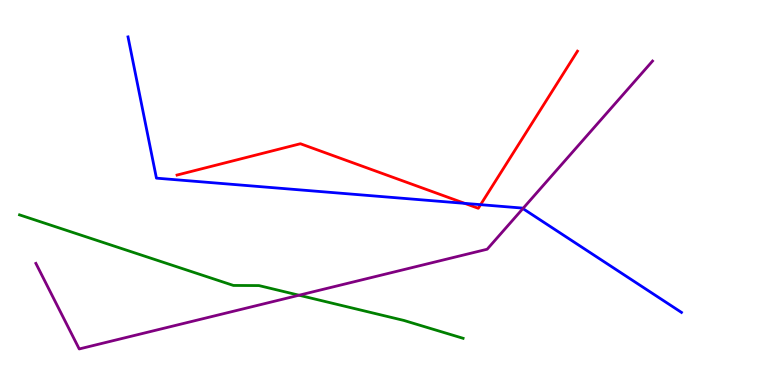[{'lines': ['blue', 'red'], 'intersections': [{'x': 6.0, 'y': 4.72}, {'x': 6.2, 'y': 4.68}]}, {'lines': ['green', 'red'], 'intersections': []}, {'lines': ['purple', 'red'], 'intersections': []}, {'lines': ['blue', 'green'], 'intersections': []}, {'lines': ['blue', 'purple'], 'intersections': [{'x': 6.75, 'y': 4.58}]}, {'lines': ['green', 'purple'], 'intersections': [{'x': 3.86, 'y': 2.33}]}]